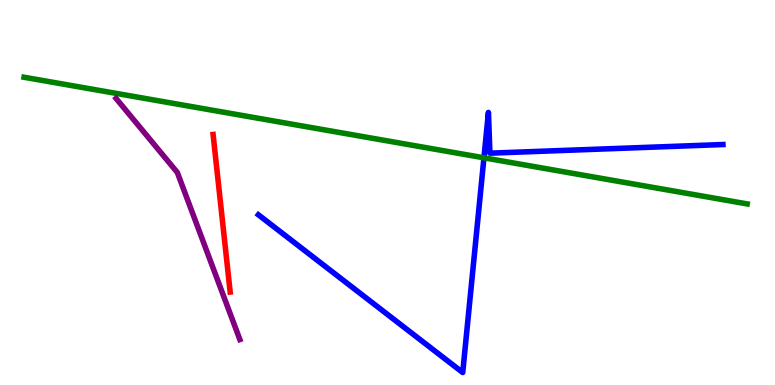[{'lines': ['blue', 'red'], 'intersections': []}, {'lines': ['green', 'red'], 'intersections': []}, {'lines': ['purple', 'red'], 'intersections': []}, {'lines': ['blue', 'green'], 'intersections': [{'x': 6.24, 'y': 5.9}]}, {'lines': ['blue', 'purple'], 'intersections': []}, {'lines': ['green', 'purple'], 'intersections': []}]